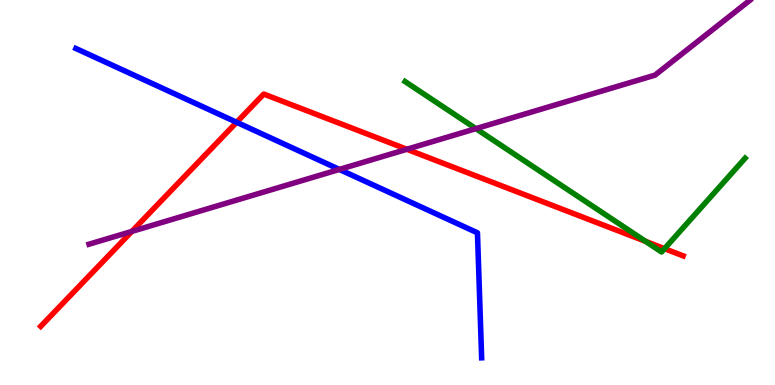[{'lines': ['blue', 'red'], 'intersections': [{'x': 3.05, 'y': 6.82}]}, {'lines': ['green', 'red'], 'intersections': [{'x': 8.33, 'y': 3.73}, {'x': 8.57, 'y': 3.54}]}, {'lines': ['purple', 'red'], 'intersections': [{'x': 1.7, 'y': 3.99}, {'x': 5.25, 'y': 6.12}]}, {'lines': ['blue', 'green'], 'intersections': []}, {'lines': ['blue', 'purple'], 'intersections': [{'x': 4.38, 'y': 5.6}]}, {'lines': ['green', 'purple'], 'intersections': [{'x': 6.14, 'y': 6.66}]}]